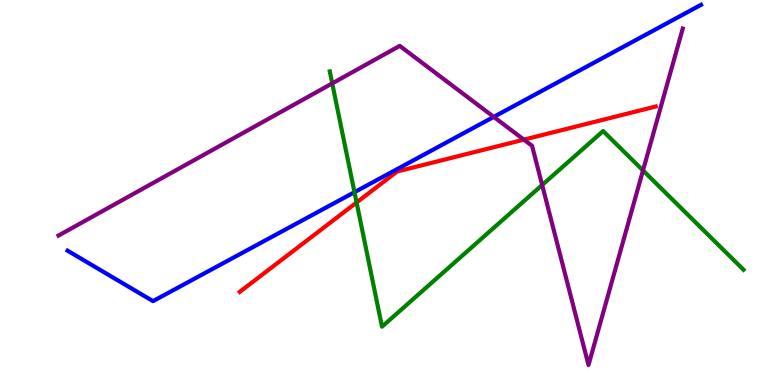[{'lines': ['blue', 'red'], 'intersections': []}, {'lines': ['green', 'red'], 'intersections': [{'x': 4.6, 'y': 4.74}]}, {'lines': ['purple', 'red'], 'intersections': [{'x': 6.76, 'y': 6.37}]}, {'lines': ['blue', 'green'], 'intersections': [{'x': 4.57, 'y': 5.01}]}, {'lines': ['blue', 'purple'], 'intersections': [{'x': 6.37, 'y': 6.96}]}, {'lines': ['green', 'purple'], 'intersections': [{'x': 4.29, 'y': 7.83}, {'x': 7.0, 'y': 5.19}, {'x': 8.3, 'y': 5.57}]}]